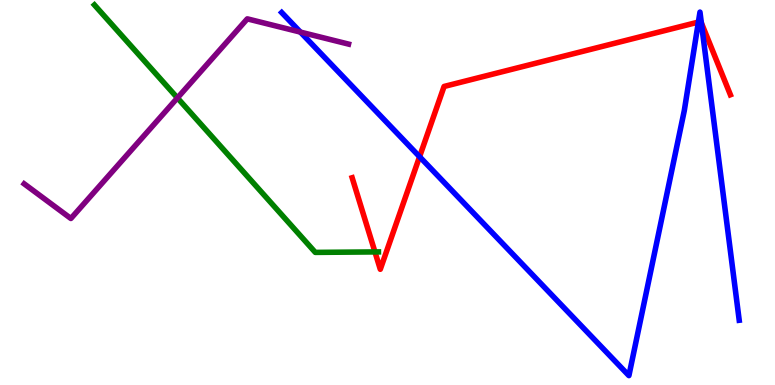[{'lines': ['blue', 'red'], 'intersections': [{'x': 5.41, 'y': 5.93}, {'x': 9.01, 'y': 9.43}, {'x': 9.05, 'y': 9.41}]}, {'lines': ['green', 'red'], 'intersections': [{'x': 4.84, 'y': 3.46}]}, {'lines': ['purple', 'red'], 'intersections': []}, {'lines': ['blue', 'green'], 'intersections': []}, {'lines': ['blue', 'purple'], 'intersections': [{'x': 3.88, 'y': 9.17}]}, {'lines': ['green', 'purple'], 'intersections': [{'x': 2.29, 'y': 7.46}]}]